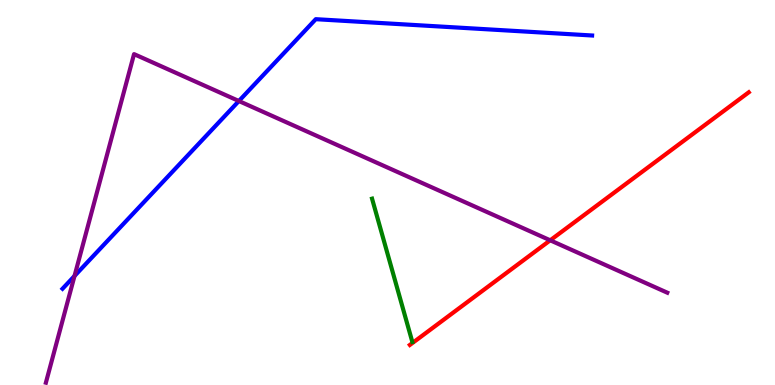[{'lines': ['blue', 'red'], 'intersections': []}, {'lines': ['green', 'red'], 'intersections': []}, {'lines': ['purple', 'red'], 'intersections': [{'x': 7.1, 'y': 3.76}]}, {'lines': ['blue', 'green'], 'intersections': []}, {'lines': ['blue', 'purple'], 'intersections': [{'x': 0.962, 'y': 2.83}, {'x': 3.08, 'y': 7.38}]}, {'lines': ['green', 'purple'], 'intersections': []}]